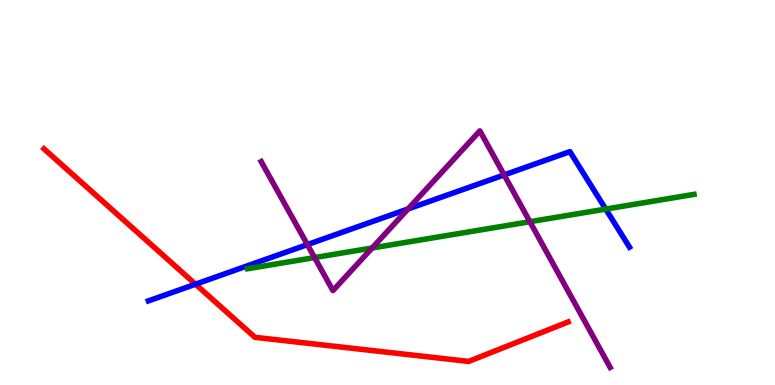[{'lines': ['blue', 'red'], 'intersections': [{'x': 2.52, 'y': 2.62}]}, {'lines': ['green', 'red'], 'intersections': []}, {'lines': ['purple', 'red'], 'intersections': []}, {'lines': ['blue', 'green'], 'intersections': [{'x': 7.82, 'y': 4.57}]}, {'lines': ['blue', 'purple'], 'intersections': [{'x': 3.97, 'y': 3.65}, {'x': 5.26, 'y': 4.57}, {'x': 6.5, 'y': 5.46}]}, {'lines': ['green', 'purple'], 'intersections': [{'x': 4.06, 'y': 3.31}, {'x': 4.8, 'y': 3.56}, {'x': 6.84, 'y': 4.24}]}]